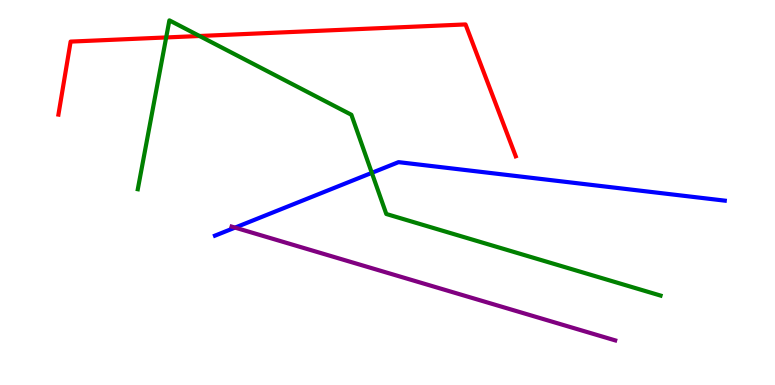[{'lines': ['blue', 'red'], 'intersections': []}, {'lines': ['green', 'red'], 'intersections': [{'x': 2.14, 'y': 9.03}, {'x': 2.57, 'y': 9.06}]}, {'lines': ['purple', 'red'], 'intersections': []}, {'lines': ['blue', 'green'], 'intersections': [{'x': 4.8, 'y': 5.51}]}, {'lines': ['blue', 'purple'], 'intersections': [{'x': 3.03, 'y': 4.09}]}, {'lines': ['green', 'purple'], 'intersections': []}]